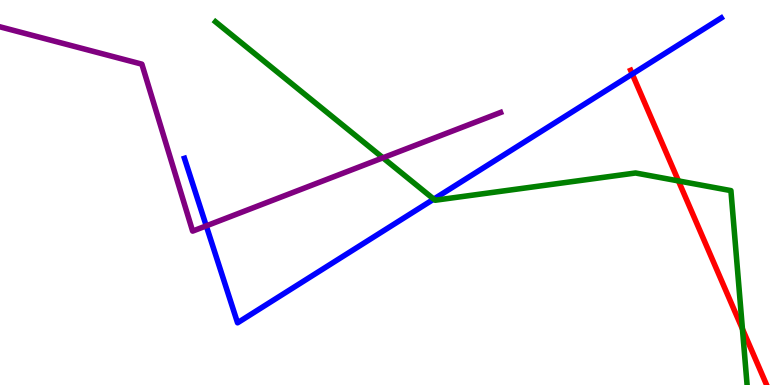[{'lines': ['blue', 'red'], 'intersections': [{'x': 8.16, 'y': 8.08}]}, {'lines': ['green', 'red'], 'intersections': [{'x': 8.75, 'y': 5.3}, {'x': 9.58, 'y': 1.46}]}, {'lines': ['purple', 'red'], 'intersections': []}, {'lines': ['blue', 'green'], 'intersections': [{'x': 5.6, 'y': 4.83}]}, {'lines': ['blue', 'purple'], 'intersections': [{'x': 2.66, 'y': 4.13}]}, {'lines': ['green', 'purple'], 'intersections': [{'x': 4.94, 'y': 5.9}]}]